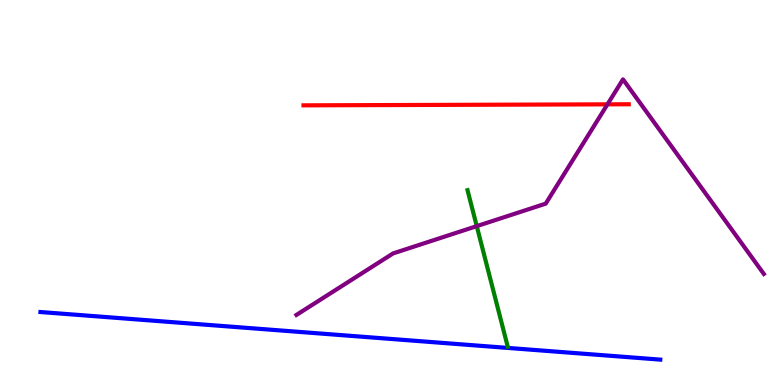[{'lines': ['blue', 'red'], 'intersections': []}, {'lines': ['green', 'red'], 'intersections': []}, {'lines': ['purple', 'red'], 'intersections': [{'x': 7.84, 'y': 7.29}]}, {'lines': ['blue', 'green'], 'intersections': []}, {'lines': ['blue', 'purple'], 'intersections': []}, {'lines': ['green', 'purple'], 'intersections': [{'x': 6.15, 'y': 4.13}]}]